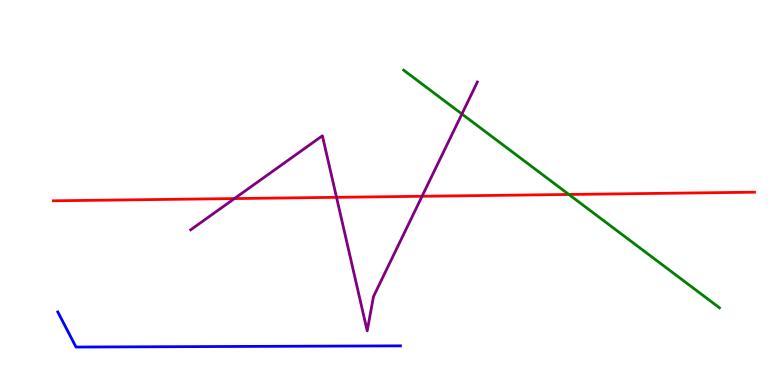[{'lines': ['blue', 'red'], 'intersections': []}, {'lines': ['green', 'red'], 'intersections': [{'x': 7.34, 'y': 4.95}]}, {'lines': ['purple', 'red'], 'intersections': [{'x': 3.02, 'y': 4.84}, {'x': 4.34, 'y': 4.87}, {'x': 5.45, 'y': 4.9}]}, {'lines': ['blue', 'green'], 'intersections': []}, {'lines': ['blue', 'purple'], 'intersections': []}, {'lines': ['green', 'purple'], 'intersections': [{'x': 5.96, 'y': 7.04}]}]